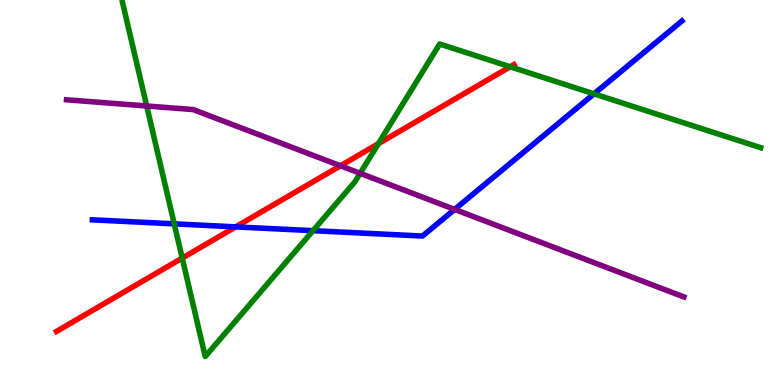[{'lines': ['blue', 'red'], 'intersections': [{'x': 3.04, 'y': 4.11}]}, {'lines': ['green', 'red'], 'intersections': [{'x': 2.35, 'y': 3.3}, {'x': 4.88, 'y': 6.27}, {'x': 6.58, 'y': 8.27}]}, {'lines': ['purple', 'red'], 'intersections': [{'x': 4.39, 'y': 5.69}]}, {'lines': ['blue', 'green'], 'intersections': [{'x': 2.25, 'y': 4.19}, {'x': 4.04, 'y': 4.01}, {'x': 7.66, 'y': 7.56}]}, {'lines': ['blue', 'purple'], 'intersections': [{'x': 5.87, 'y': 4.56}]}, {'lines': ['green', 'purple'], 'intersections': [{'x': 1.89, 'y': 7.25}, {'x': 4.65, 'y': 5.5}]}]